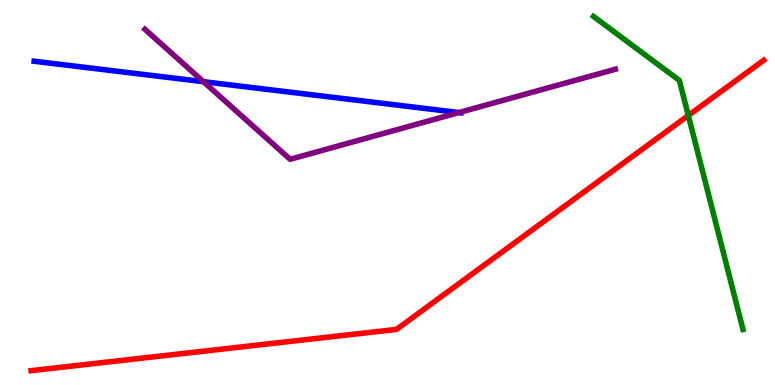[{'lines': ['blue', 'red'], 'intersections': []}, {'lines': ['green', 'red'], 'intersections': [{'x': 8.88, 'y': 7.0}]}, {'lines': ['purple', 'red'], 'intersections': []}, {'lines': ['blue', 'green'], 'intersections': []}, {'lines': ['blue', 'purple'], 'intersections': [{'x': 2.63, 'y': 7.88}, {'x': 5.92, 'y': 7.08}]}, {'lines': ['green', 'purple'], 'intersections': []}]